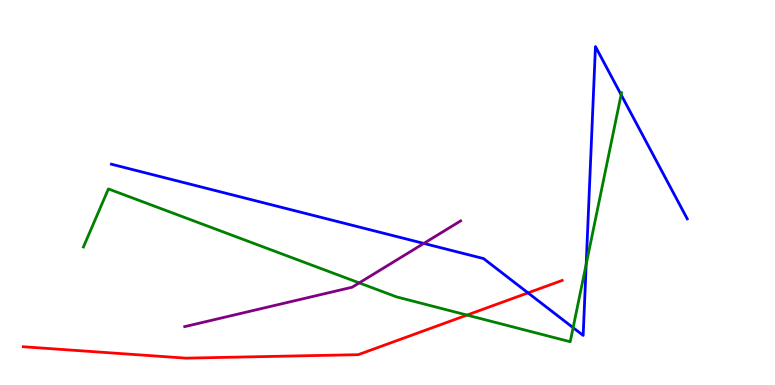[{'lines': ['blue', 'red'], 'intersections': [{'x': 6.81, 'y': 2.39}]}, {'lines': ['green', 'red'], 'intersections': [{'x': 6.03, 'y': 1.82}]}, {'lines': ['purple', 'red'], 'intersections': []}, {'lines': ['blue', 'green'], 'intersections': [{'x': 7.4, 'y': 1.49}, {'x': 7.56, 'y': 3.14}, {'x': 8.01, 'y': 7.54}]}, {'lines': ['blue', 'purple'], 'intersections': [{'x': 5.47, 'y': 3.68}]}, {'lines': ['green', 'purple'], 'intersections': [{'x': 4.64, 'y': 2.65}]}]